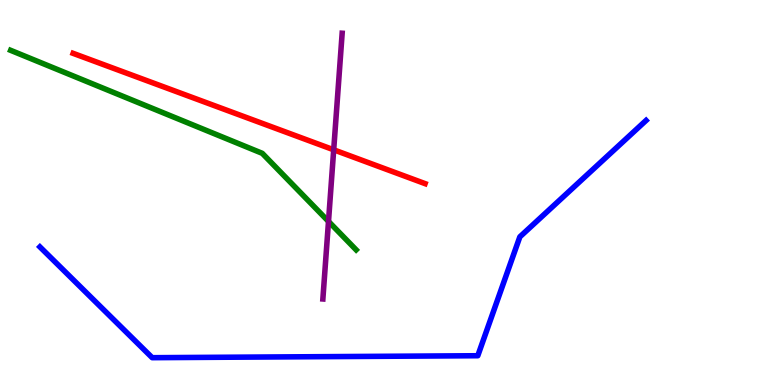[{'lines': ['blue', 'red'], 'intersections': []}, {'lines': ['green', 'red'], 'intersections': []}, {'lines': ['purple', 'red'], 'intersections': [{'x': 4.31, 'y': 6.11}]}, {'lines': ['blue', 'green'], 'intersections': []}, {'lines': ['blue', 'purple'], 'intersections': []}, {'lines': ['green', 'purple'], 'intersections': [{'x': 4.24, 'y': 4.25}]}]